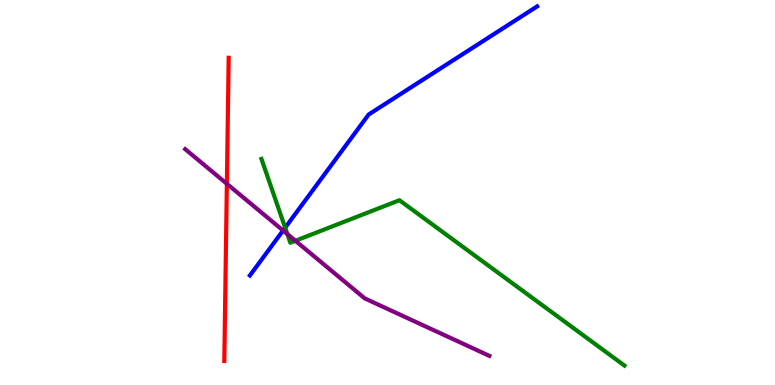[{'lines': ['blue', 'red'], 'intersections': []}, {'lines': ['green', 'red'], 'intersections': []}, {'lines': ['purple', 'red'], 'intersections': [{'x': 2.93, 'y': 5.23}]}, {'lines': ['blue', 'green'], 'intersections': [{'x': 3.68, 'y': 4.09}]}, {'lines': ['blue', 'purple'], 'intersections': [{'x': 3.65, 'y': 4.01}]}, {'lines': ['green', 'purple'], 'intersections': [{'x': 3.71, 'y': 3.92}, {'x': 3.81, 'y': 3.75}]}]